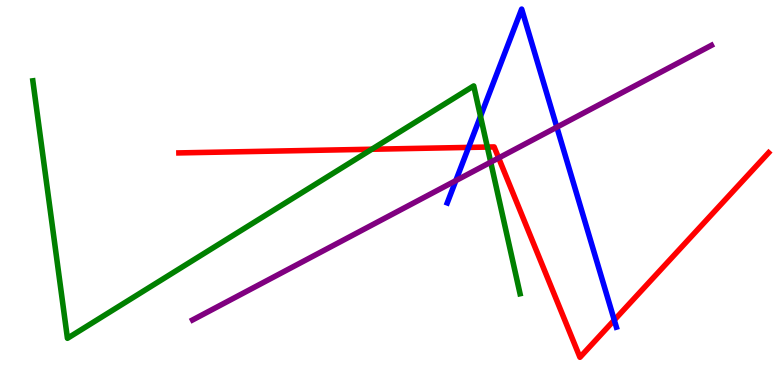[{'lines': ['blue', 'red'], 'intersections': [{'x': 6.05, 'y': 6.17}, {'x': 7.93, 'y': 1.69}]}, {'lines': ['green', 'red'], 'intersections': [{'x': 4.8, 'y': 6.12}, {'x': 6.29, 'y': 6.18}]}, {'lines': ['purple', 'red'], 'intersections': [{'x': 6.43, 'y': 5.9}]}, {'lines': ['blue', 'green'], 'intersections': [{'x': 6.2, 'y': 6.98}]}, {'lines': ['blue', 'purple'], 'intersections': [{'x': 5.88, 'y': 5.31}, {'x': 7.18, 'y': 6.7}]}, {'lines': ['green', 'purple'], 'intersections': [{'x': 6.33, 'y': 5.79}]}]